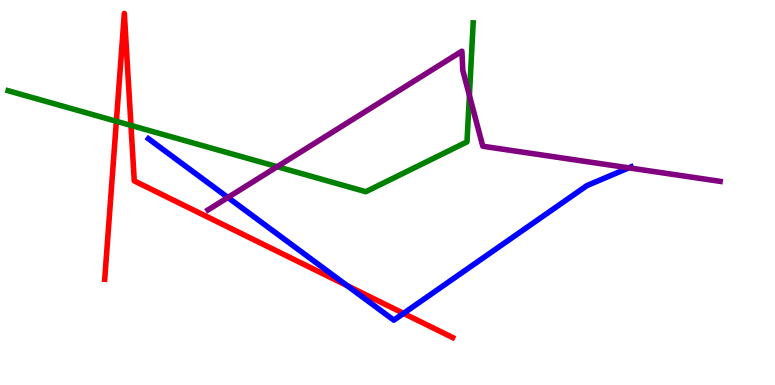[{'lines': ['blue', 'red'], 'intersections': [{'x': 4.48, 'y': 2.58}, {'x': 5.21, 'y': 1.86}]}, {'lines': ['green', 'red'], 'intersections': [{'x': 1.5, 'y': 6.85}, {'x': 1.69, 'y': 6.74}]}, {'lines': ['purple', 'red'], 'intersections': []}, {'lines': ['blue', 'green'], 'intersections': []}, {'lines': ['blue', 'purple'], 'intersections': [{'x': 2.94, 'y': 4.87}, {'x': 8.11, 'y': 5.64}]}, {'lines': ['green', 'purple'], 'intersections': [{'x': 3.58, 'y': 5.67}, {'x': 6.06, 'y': 7.52}]}]